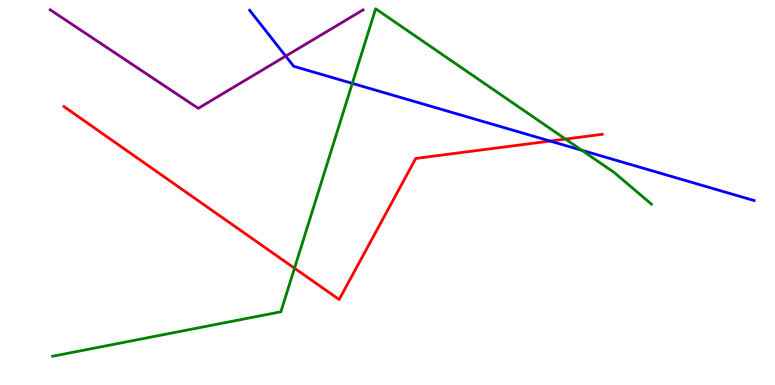[{'lines': ['blue', 'red'], 'intersections': [{'x': 7.1, 'y': 6.34}]}, {'lines': ['green', 'red'], 'intersections': [{'x': 3.8, 'y': 3.03}, {'x': 7.3, 'y': 6.39}]}, {'lines': ['purple', 'red'], 'intersections': []}, {'lines': ['blue', 'green'], 'intersections': [{'x': 4.55, 'y': 7.83}, {'x': 7.51, 'y': 6.1}]}, {'lines': ['blue', 'purple'], 'intersections': [{'x': 3.69, 'y': 8.54}]}, {'lines': ['green', 'purple'], 'intersections': []}]